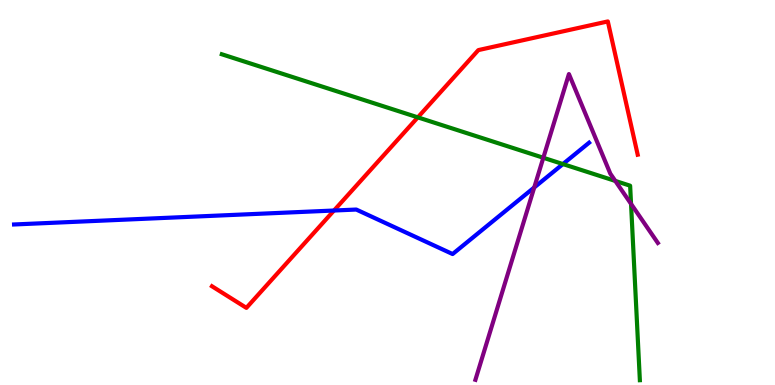[{'lines': ['blue', 'red'], 'intersections': [{'x': 4.31, 'y': 4.53}]}, {'lines': ['green', 'red'], 'intersections': [{'x': 5.39, 'y': 6.95}]}, {'lines': ['purple', 'red'], 'intersections': []}, {'lines': ['blue', 'green'], 'intersections': [{'x': 7.26, 'y': 5.74}]}, {'lines': ['blue', 'purple'], 'intersections': [{'x': 6.89, 'y': 5.13}]}, {'lines': ['green', 'purple'], 'intersections': [{'x': 7.01, 'y': 5.9}, {'x': 7.94, 'y': 5.3}, {'x': 8.14, 'y': 4.7}]}]